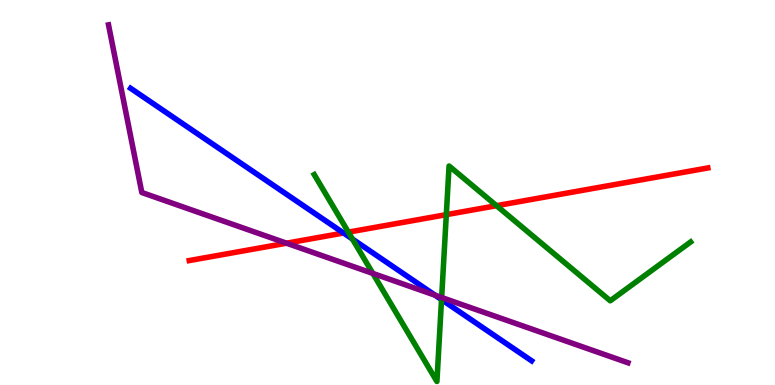[{'lines': ['blue', 'red'], 'intersections': [{'x': 4.43, 'y': 3.95}]}, {'lines': ['green', 'red'], 'intersections': [{'x': 4.5, 'y': 3.97}, {'x': 5.76, 'y': 4.42}, {'x': 6.41, 'y': 4.66}]}, {'lines': ['purple', 'red'], 'intersections': [{'x': 3.7, 'y': 3.68}]}, {'lines': ['blue', 'green'], 'intersections': [{'x': 4.55, 'y': 3.79}, {'x': 5.7, 'y': 2.22}]}, {'lines': ['blue', 'purple'], 'intersections': [{'x': 5.61, 'y': 2.33}]}, {'lines': ['green', 'purple'], 'intersections': [{'x': 4.81, 'y': 2.9}, {'x': 5.7, 'y': 2.27}]}]